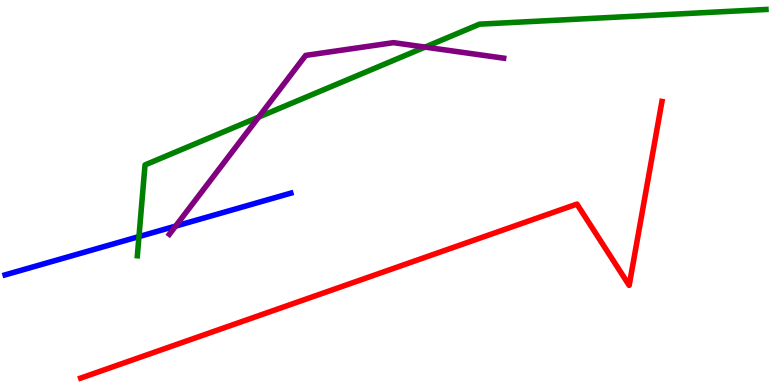[{'lines': ['blue', 'red'], 'intersections': []}, {'lines': ['green', 'red'], 'intersections': []}, {'lines': ['purple', 'red'], 'intersections': []}, {'lines': ['blue', 'green'], 'intersections': [{'x': 1.79, 'y': 3.85}]}, {'lines': ['blue', 'purple'], 'intersections': [{'x': 2.27, 'y': 4.13}]}, {'lines': ['green', 'purple'], 'intersections': [{'x': 3.34, 'y': 6.96}, {'x': 5.48, 'y': 8.78}]}]